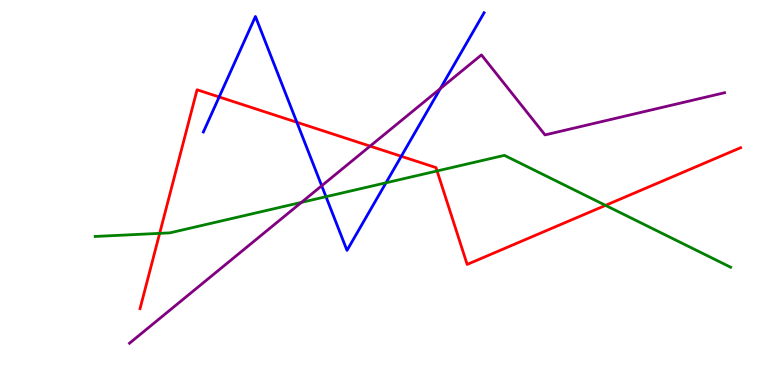[{'lines': ['blue', 'red'], 'intersections': [{'x': 2.83, 'y': 7.48}, {'x': 3.83, 'y': 6.82}, {'x': 5.18, 'y': 5.94}]}, {'lines': ['green', 'red'], 'intersections': [{'x': 2.06, 'y': 3.94}, {'x': 5.64, 'y': 5.56}, {'x': 7.81, 'y': 4.67}]}, {'lines': ['purple', 'red'], 'intersections': [{'x': 4.78, 'y': 6.2}]}, {'lines': ['blue', 'green'], 'intersections': [{'x': 4.21, 'y': 4.89}, {'x': 4.98, 'y': 5.25}]}, {'lines': ['blue', 'purple'], 'intersections': [{'x': 4.15, 'y': 5.17}, {'x': 5.68, 'y': 7.7}]}, {'lines': ['green', 'purple'], 'intersections': [{'x': 3.89, 'y': 4.74}]}]